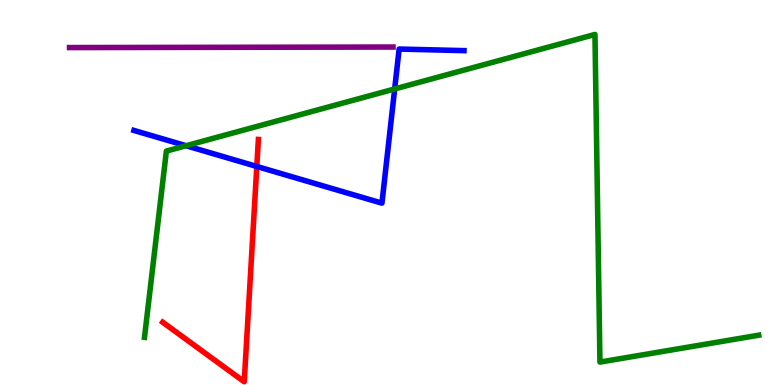[{'lines': ['blue', 'red'], 'intersections': [{'x': 3.31, 'y': 5.68}]}, {'lines': ['green', 'red'], 'intersections': []}, {'lines': ['purple', 'red'], 'intersections': []}, {'lines': ['blue', 'green'], 'intersections': [{'x': 2.4, 'y': 6.21}, {'x': 5.09, 'y': 7.69}]}, {'lines': ['blue', 'purple'], 'intersections': []}, {'lines': ['green', 'purple'], 'intersections': []}]